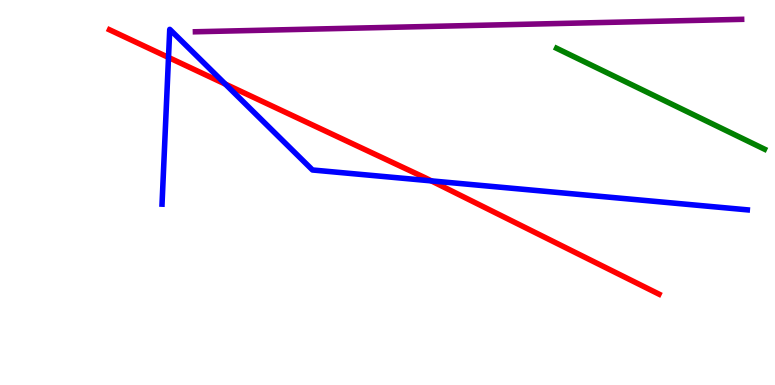[{'lines': ['blue', 'red'], 'intersections': [{'x': 2.17, 'y': 8.51}, {'x': 2.91, 'y': 7.82}, {'x': 5.57, 'y': 5.3}]}, {'lines': ['green', 'red'], 'intersections': []}, {'lines': ['purple', 'red'], 'intersections': []}, {'lines': ['blue', 'green'], 'intersections': []}, {'lines': ['blue', 'purple'], 'intersections': []}, {'lines': ['green', 'purple'], 'intersections': []}]